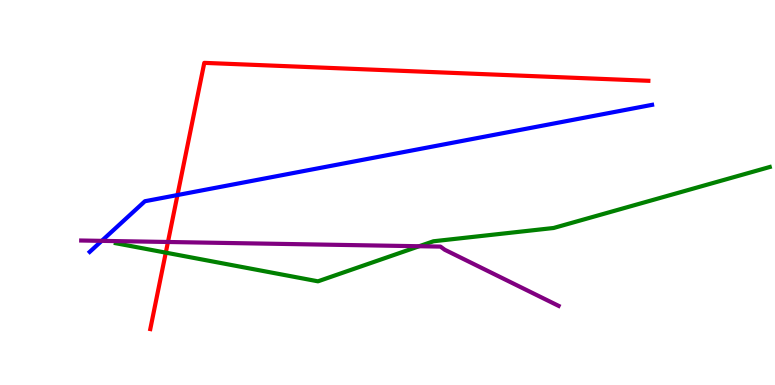[{'lines': ['blue', 'red'], 'intersections': [{'x': 2.29, 'y': 4.93}]}, {'lines': ['green', 'red'], 'intersections': [{'x': 2.14, 'y': 3.44}]}, {'lines': ['purple', 'red'], 'intersections': [{'x': 2.17, 'y': 3.71}]}, {'lines': ['blue', 'green'], 'intersections': []}, {'lines': ['blue', 'purple'], 'intersections': [{'x': 1.31, 'y': 3.74}]}, {'lines': ['green', 'purple'], 'intersections': [{'x': 5.41, 'y': 3.6}]}]